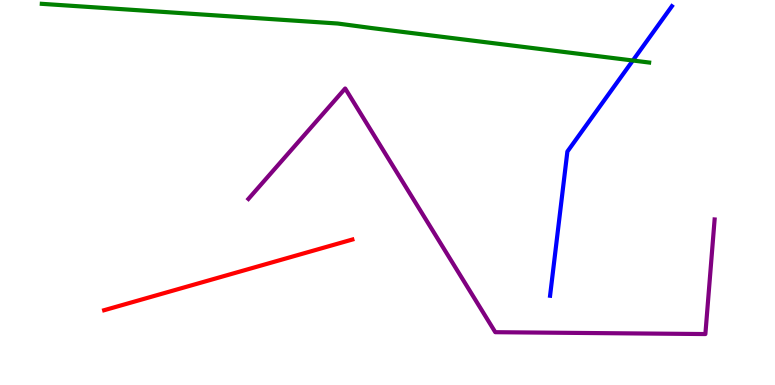[{'lines': ['blue', 'red'], 'intersections': []}, {'lines': ['green', 'red'], 'intersections': []}, {'lines': ['purple', 'red'], 'intersections': []}, {'lines': ['blue', 'green'], 'intersections': [{'x': 8.17, 'y': 8.43}]}, {'lines': ['blue', 'purple'], 'intersections': []}, {'lines': ['green', 'purple'], 'intersections': []}]